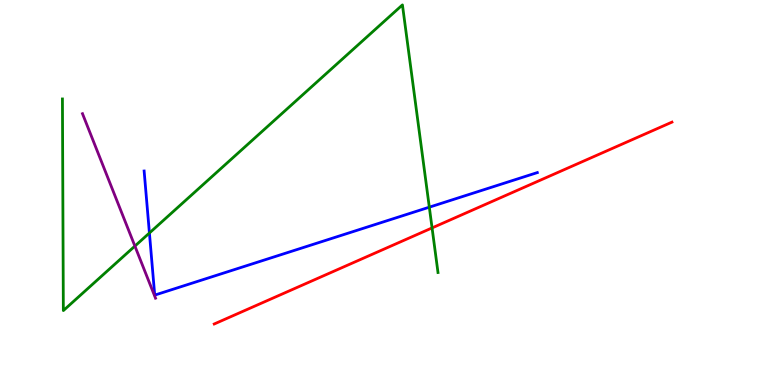[{'lines': ['blue', 'red'], 'intersections': []}, {'lines': ['green', 'red'], 'intersections': [{'x': 5.58, 'y': 4.08}]}, {'lines': ['purple', 'red'], 'intersections': []}, {'lines': ['blue', 'green'], 'intersections': [{'x': 1.93, 'y': 3.95}, {'x': 5.54, 'y': 4.62}]}, {'lines': ['blue', 'purple'], 'intersections': []}, {'lines': ['green', 'purple'], 'intersections': [{'x': 1.74, 'y': 3.61}]}]